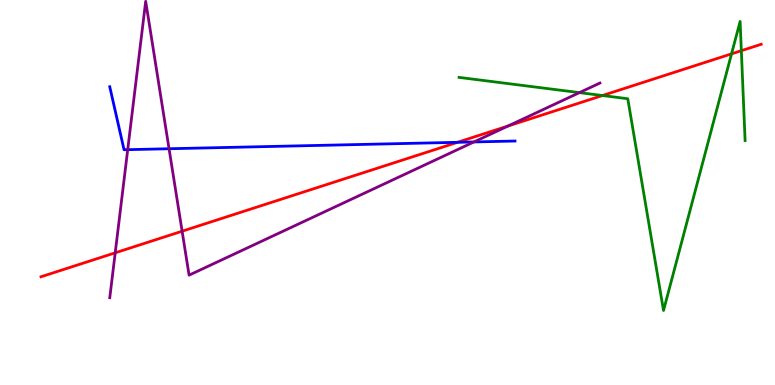[{'lines': ['blue', 'red'], 'intersections': [{'x': 5.9, 'y': 6.3}]}, {'lines': ['green', 'red'], 'intersections': [{'x': 7.77, 'y': 7.52}, {'x': 9.44, 'y': 8.6}, {'x': 9.57, 'y': 8.68}]}, {'lines': ['purple', 'red'], 'intersections': [{'x': 1.49, 'y': 3.43}, {'x': 2.35, 'y': 3.99}, {'x': 6.56, 'y': 6.73}]}, {'lines': ['blue', 'green'], 'intersections': []}, {'lines': ['blue', 'purple'], 'intersections': [{'x': 1.65, 'y': 6.11}, {'x': 2.18, 'y': 6.14}, {'x': 6.12, 'y': 6.31}]}, {'lines': ['green', 'purple'], 'intersections': [{'x': 7.48, 'y': 7.59}]}]